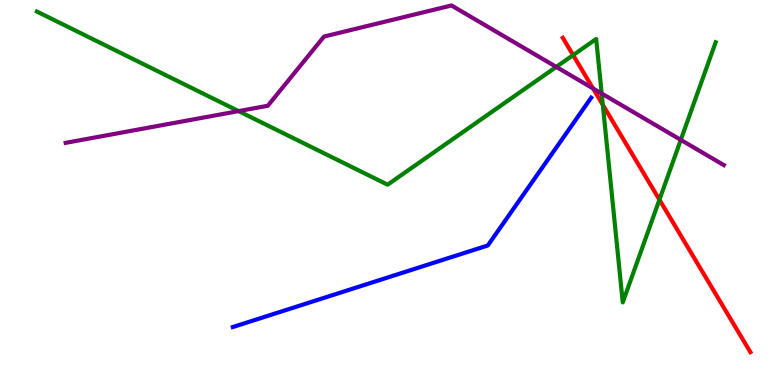[{'lines': ['blue', 'red'], 'intersections': []}, {'lines': ['green', 'red'], 'intersections': [{'x': 7.4, 'y': 8.57}, {'x': 7.78, 'y': 7.28}, {'x': 8.51, 'y': 4.81}]}, {'lines': ['purple', 'red'], 'intersections': [{'x': 7.65, 'y': 7.7}]}, {'lines': ['blue', 'green'], 'intersections': []}, {'lines': ['blue', 'purple'], 'intersections': []}, {'lines': ['green', 'purple'], 'intersections': [{'x': 3.08, 'y': 7.11}, {'x': 7.18, 'y': 8.26}, {'x': 7.76, 'y': 7.57}, {'x': 8.78, 'y': 6.37}]}]